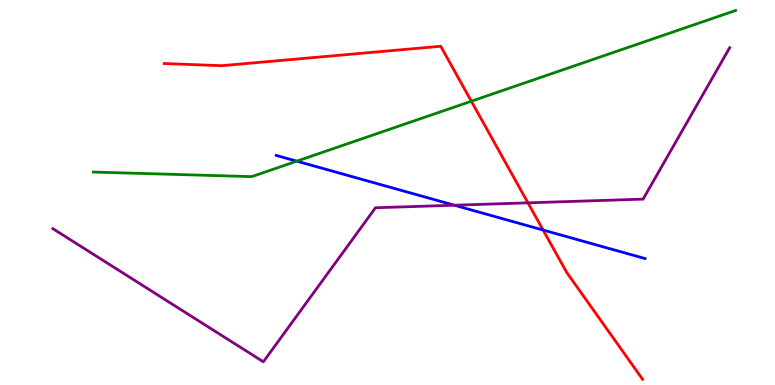[{'lines': ['blue', 'red'], 'intersections': [{'x': 7.01, 'y': 4.03}]}, {'lines': ['green', 'red'], 'intersections': [{'x': 6.08, 'y': 7.37}]}, {'lines': ['purple', 'red'], 'intersections': [{'x': 6.81, 'y': 4.73}]}, {'lines': ['blue', 'green'], 'intersections': [{'x': 3.83, 'y': 5.81}]}, {'lines': ['blue', 'purple'], 'intersections': [{'x': 5.86, 'y': 4.67}]}, {'lines': ['green', 'purple'], 'intersections': []}]